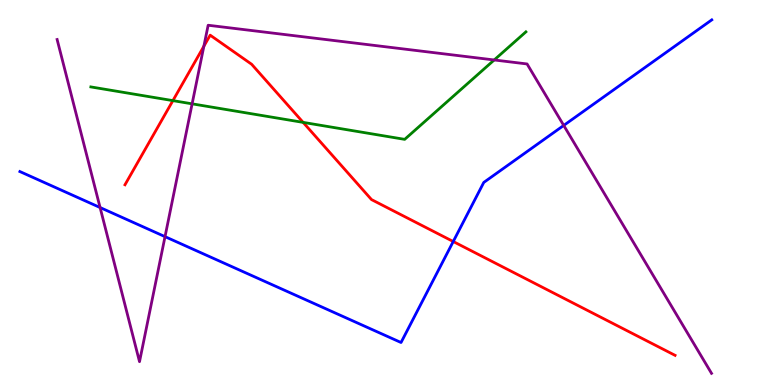[{'lines': ['blue', 'red'], 'intersections': [{'x': 5.85, 'y': 3.73}]}, {'lines': ['green', 'red'], 'intersections': [{'x': 2.23, 'y': 7.39}, {'x': 3.91, 'y': 6.82}]}, {'lines': ['purple', 'red'], 'intersections': [{'x': 2.63, 'y': 8.8}]}, {'lines': ['blue', 'green'], 'intersections': []}, {'lines': ['blue', 'purple'], 'intersections': [{'x': 1.29, 'y': 4.61}, {'x': 2.13, 'y': 3.85}, {'x': 7.27, 'y': 6.74}]}, {'lines': ['green', 'purple'], 'intersections': [{'x': 2.48, 'y': 7.3}, {'x': 6.38, 'y': 8.44}]}]